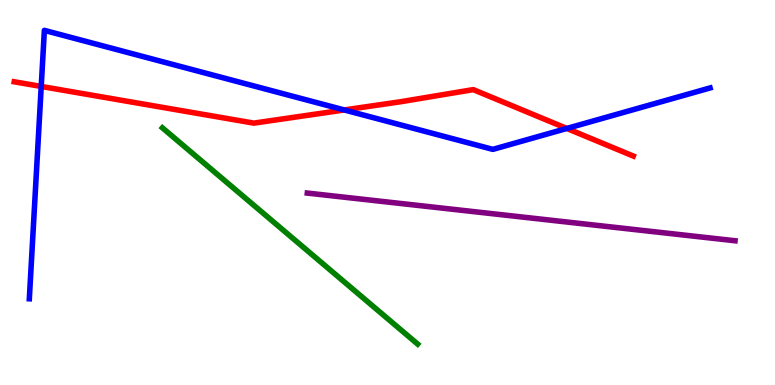[{'lines': ['blue', 'red'], 'intersections': [{'x': 0.532, 'y': 7.75}, {'x': 4.44, 'y': 7.14}, {'x': 7.31, 'y': 6.66}]}, {'lines': ['green', 'red'], 'intersections': []}, {'lines': ['purple', 'red'], 'intersections': []}, {'lines': ['blue', 'green'], 'intersections': []}, {'lines': ['blue', 'purple'], 'intersections': []}, {'lines': ['green', 'purple'], 'intersections': []}]